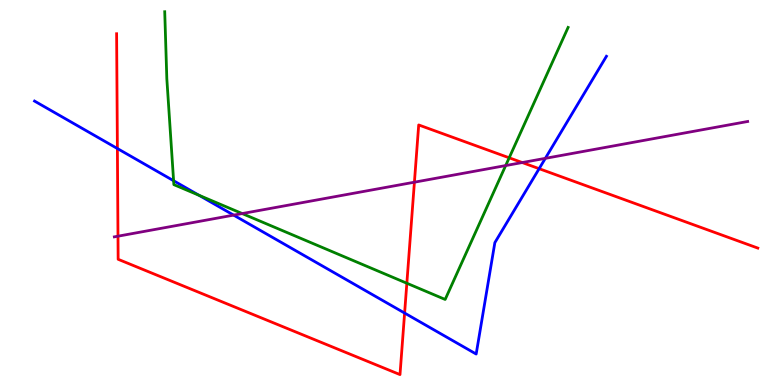[{'lines': ['blue', 'red'], 'intersections': [{'x': 1.51, 'y': 6.14}, {'x': 5.22, 'y': 1.87}, {'x': 6.96, 'y': 5.62}]}, {'lines': ['green', 'red'], 'intersections': [{'x': 5.25, 'y': 2.64}, {'x': 6.57, 'y': 5.9}]}, {'lines': ['purple', 'red'], 'intersections': [{'x': 1.52, 'y': 3.87}, {'x': 5.35, 'y': 5.27}, {'x': 6.74, 'y': 5.78}]}, {'lines': ['blue', 'green'], 'intersections': [{'x': 2.24, 'y': 5.31}, {'x': 2.57, 'y': 4.93}]}, {'lines': ['blue', 'purple'], 'intersections': [{'x': 3.01, 'y': 4.41}, {'x': 7.04, 'y': 5.89}]}, {'lines': ['green', 'purple'], 'intersections': [{'x': 3.13, 'y': 4.45}, {'x': 6.52, 'y': 5.7}]}]